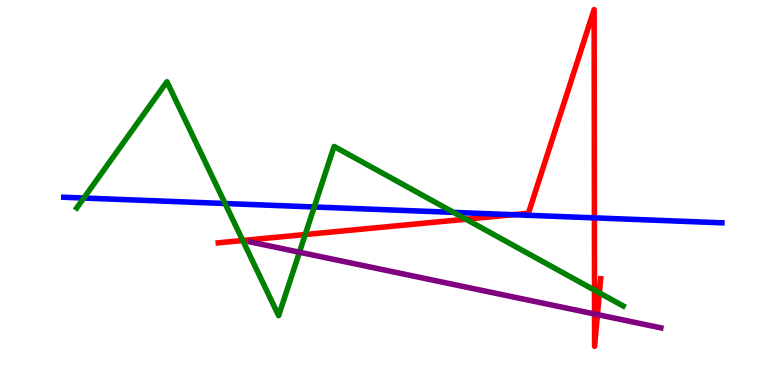[{'lines': ['blue', 'red'], 'intersections': [{'x': 6.62, 'y': 4.42}, {'x': 7.67, 'y': 4.34}]}, {'lines': ['green', 'red'], 'intersections': [{'x': 3.13, 'y': 3.75}, {'x': 3.94, 'y': 3.91}, {'x': 6.01, 'y': 4.31}, {'x': 7.67, 'y': 2.46}, {'x': 7.73, 'y': 2.39}]}, {'lines': ['purple', 'red'], 'intersections': [{'x': 7.67, 'y': 1.84}, {'x': 7.71, 'y': 1.83}]}, {'lines': ['blue', 'green'], 'intersections': [{'x': 1.08, 'y': 4.86}, {'x': 2.9, 'y': 4.71}, {'x': 4.05, 'y': 4.62}, {'x': 5.85, 'y': 4.48}]}, {'lines': ['blue', 'purple'], 'intersections': []}, {'lines': ['green', 'purple'], 'intersections': [{'x': 3.86, 'y': 3.45}]}]